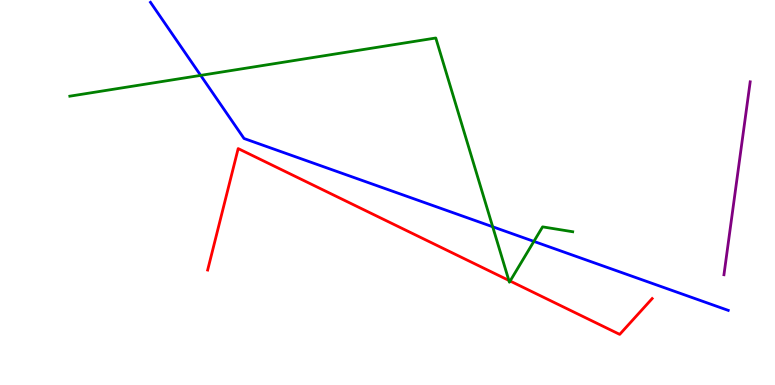[{'lines': ['blue', 'red'], 'intersections': []}, {'lines': ['green', 'red'], 'intersections': [{'x': 6.57, 'y': 2.72}, {'x': 6.58, 'y': 2.7}]}, {'lines': ['purple', 'red'], 'intersections': []}, {'lines': ['blue', 'green'], 'intersections': [{'x': 2.59, 'y': 8.04}, {'x': 6.36, 'y': 4.11}, {'x': 6.89, 'y': 3.73}]}, {'lines': ['blue', 'purple'], 'intersections': []}, {'lines': ['green', 'purple'], 'intersections': []}]